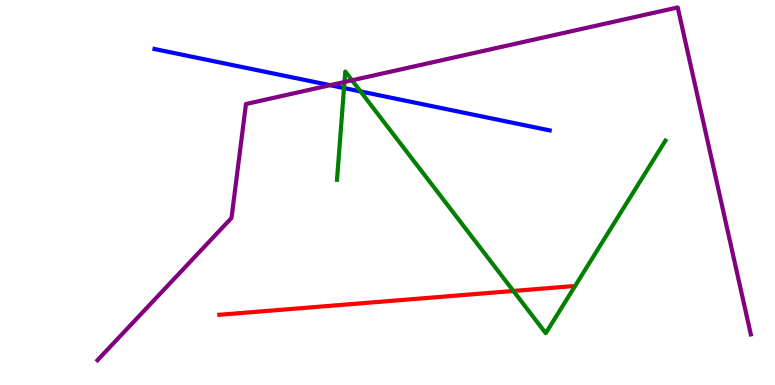[{'lines': ['blue', 'red'], 'intersections': []}, {'lines': ['green', 'red'], 'intersections': [{'x': 6.62, 'y': 2.44}]}, {'lines': ['purple', 'red'], 'intersections': []}, {'lines': ['blue', 'green'], 'intersections': [{'x': 4.44, 'y': 7.71}, {'x': 4.65, 'y': 7.63}]}, {'lines': ['blue', 'purple'], 'intersections': [{'x': 4.26, 'y': 7.79}]}, {'lines': ['green', 'purple'], 'intersections': [{'x': 4.44, 'y': 7.87}, {'x': 4.54, 'y': 7.91}]}]